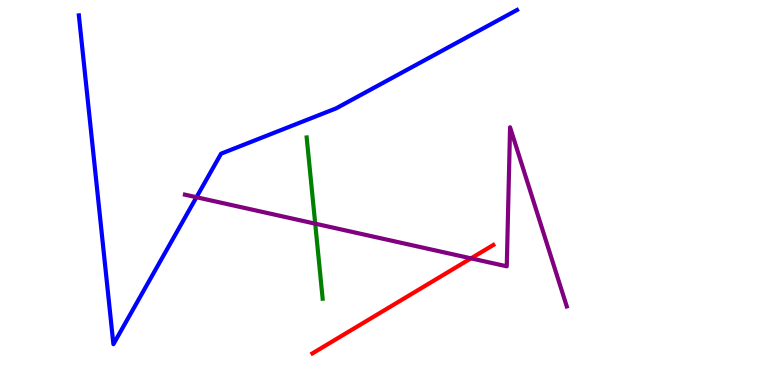[{'lines': ['blue', 'red'], 'intersections': []}, {'lines': ['green', 'red'], 'intersections': []}, {'lines': ['purple', 'red'], 'intersections': [{'x': 6.08, 'y': 3.29}]}, {'lines': ['blue', 'green'], 'intersections': []}, {'lines': ['blue', 'purple'], 'intersections': [{'x': 2.54, 'y': 4.88}]}, {'lines': ['green', 'purple'], 'intersections': [{'x': 4.07, 'y': 4.19}]}]